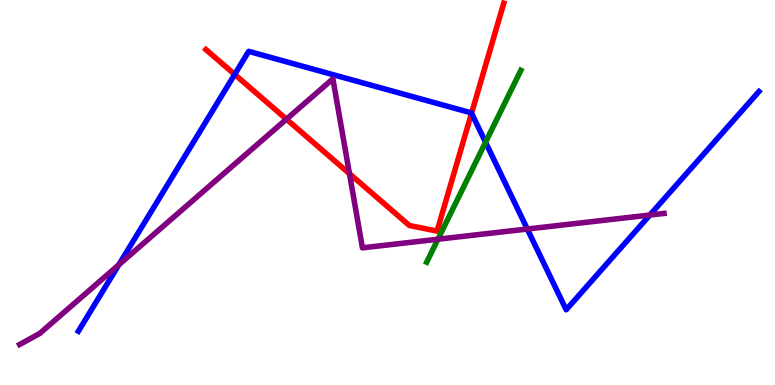[{'lines': ['blue', 'red'], 'intersections': [{'x': 3.03, 'y': 8.07}, {'x': 6.08, 'y': 7.06}]}, {'lines': ['green', 'red'], 'intersections': []}, {'lines': ['purple', 'red'], 'intersections': [{'x': 3.7, 'y': 6.9}, {'x': 4.51, 'y': 5.49}]}, {'lines': ['blue', 'green'], 'intersections': [{'x': 6.27, 'y': 6.31}]}, {'lines': ['blue', 'purple'], 'intersections': [{'x': 1.53, 'y': 3.12}, {'x': 6.8, 'y': 4.05}, {'x': 8.38, 'y': 4.41}]}, {'lines': ['green', 'purple'], 'intersections': [{'x': 5.65, 'y': 3.79}]}]